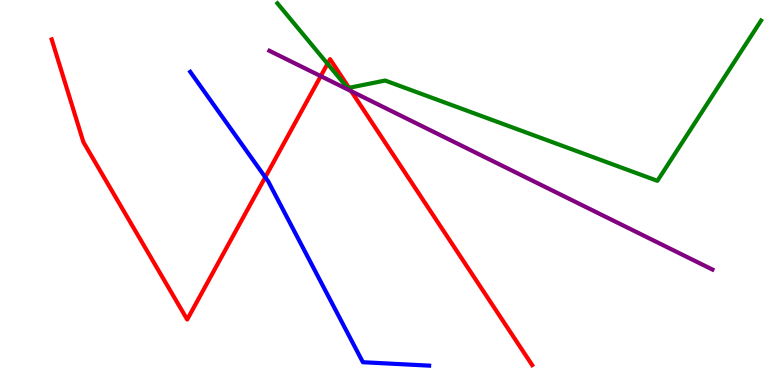[{'lines': ['blue', 'red'], 'intersections': [{'x': 3.42, 'y': 5.4}]}, {'lines': ['green', 'red'], 'intersections': [{'x': 4.23, 'y': 8.34}, {'x': 4.5, 'y': 7.72}]}, {'lines': ['purple', 'red'], 'intersections': [{'x': 4.14, 'y': 8.02}, {'x': 4.53, 'y': 7.63}]}, {'lines': ['blue', 'green'], 'intersections': []}, {'lines': ['blue', 'purple'], 'intersections': []}, {'lines': ['green', 'purple'], 'intersections': []}]